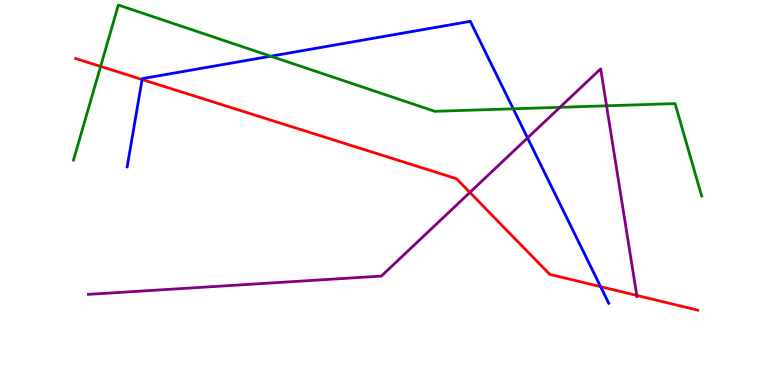[{'lines': ['blue', 'red'], 'intersections': [{'x': 1.83, 'y': 7.94}, {'x': 7.75, 'y': 2.55}]}, {'lines': ['green', 'red'], 'intersections': [{'x': 1.3, 'y': 8.28}]}, {'lines': ['purple', 'red'], 'intersections': [{'x': 6.06, 'y': 5.0}, {'x': 8.22, 'y': 2.33}]}, {'lines': ['blue', 'green'], 'intersections': [{'x': 3.49, 'y': 8.54}, {'x': 6.62, 'y': 7.17}]}, {'lines': ['blue', 'purple'], 'intersections': [{'x': 6.81, 'y': 6.42}]}, {'lines': ['green', 'purple'], 'intersections': [{'x': 7.23, 'y': 7.21}, {'x': 7.83, 'y': 7.25}]}]